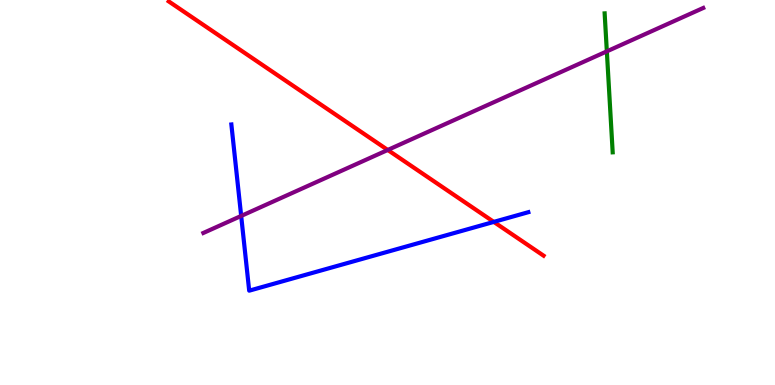[{'lines': ['blue', 'red'], 'intersections': [{'x': 6.37, 'y': 4.24}]}, {'lines': ['green', 'red'], 'intersections': []}, {'lines': ['purple', 'red'], 'intersections': [{'x': 5.0, 'y': 6.1}]}, {'lines': ['blue', 'green'], 'intersections': []}, {'lines': ['blue', 'purple'], 'intersections': [{'x': 3.11, 'y': 4.39}]}, {'lines': ['green', 'purple'], 'intersections': [{'x': 7.83, 'y': 8.67}]}]